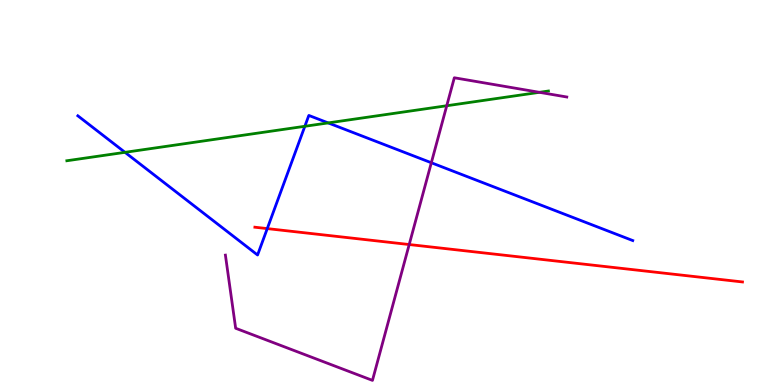[{'lines': ['blue', 'red'], 'intersections': [{'x': 3.45, 'y': 4.06}]}, {'lines': ['green', 'red'], 'intersections': []}, {'lines': ['purple', 'red'], 'intersections': [{'x': 5.28, 'y': 3.65}]}, {'lines': ['blue', 'green'], 'intersections': [{'x': 1.61, 'y': 6.04}, {'x': 3.93, 'y': 6.72}, {'x': 4.23, 'y': 6.81}]}, {'lines': ['blue', 'purple'], 'intersections': [{'x': 5.57, 'y': 5.77}]}, {'lines': ['green', 'purple'], 'intersections': [{'x': 5.76, 'y': 7.25}, {'x': 6.96, 'y': 7.6}]}]